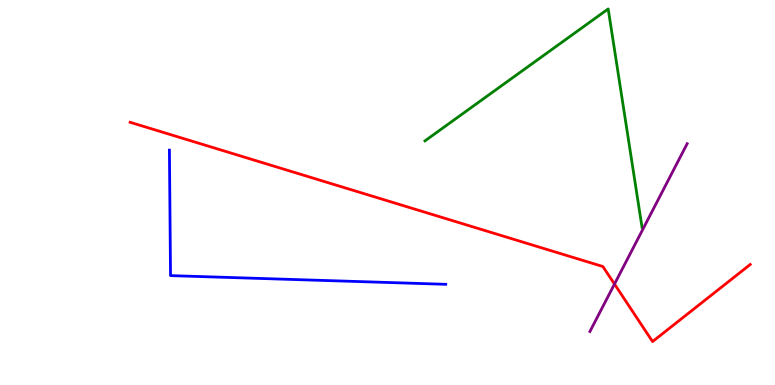[{'lines': ['blue', 'red'], 'intersections': []}, {'lines': ['green', 'red'], 'intersections': []}, {'lines': ['purple', 'red'], 'intersections': [{'x': 7.93, 'y': 2.62}]}, {'lines': ['blue', 'green'], 'intersections': []}, {'lines': ['blue', 'purple'], 'intersections': []}, {'lines': ['green', 'purple'], 'intersections': []}]